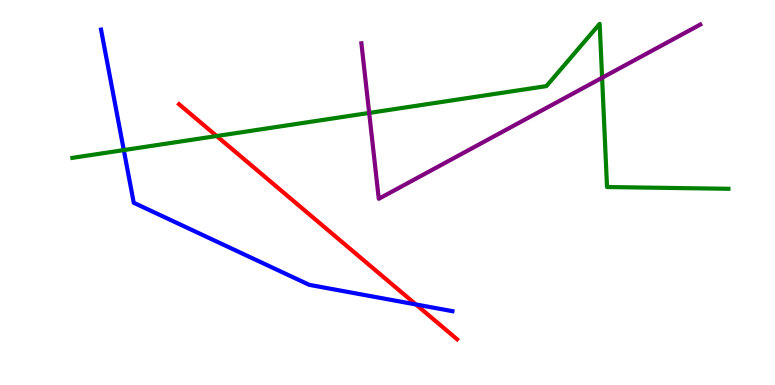[{'lines': ['blue', 'red'], 'intersections': [{'x': 5.37, 'y': 2.09}]}, {'lines': ['green', 'red'], 'intersections': [{'x': 2.8, 'y': 6.47}]}, {'lines': ['purple', 'red'], 'intersections': []}, {'lines': ['blue', 'green'], 'intersections': [{'x': 1.6, 'y': 6.1}]}, {'lines': ['blue', 'purple'], 'intersections': []}, {'lines': ['green', 'purple'], 'intersections': [{'x': 4.76, 'y': 7.07}, {'x': 7.77, 'y': 7.98}]}]